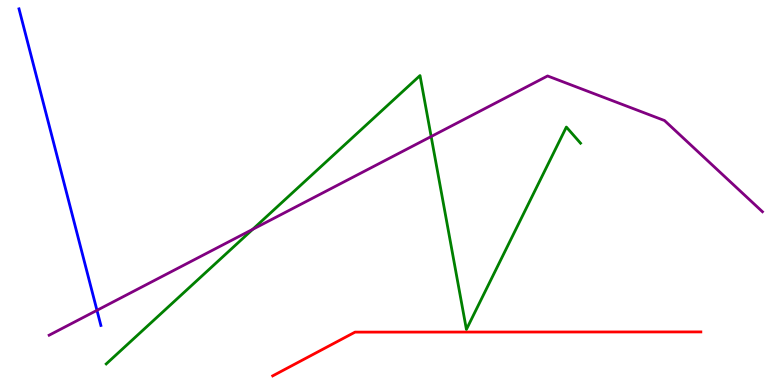[{'lines': ['blue', 'red'], 'intersections': []}, {'lines': ['green', 'red'], 'intersections': []}, {'lines': ['purple', 'red'], 'intersections': []}, {'lines': ['blue', 'green'], 'intersections': []}, {'lines': ['blue', 'purple'], 'intersections': [{'x': 1.25, 'y': 1.94}]}, {'lines': ['green', 'purple'], 'intersections': [{'x': 3.26, 'y': 4.04}, {'x': 5.56, 'y': 6.45}]}]